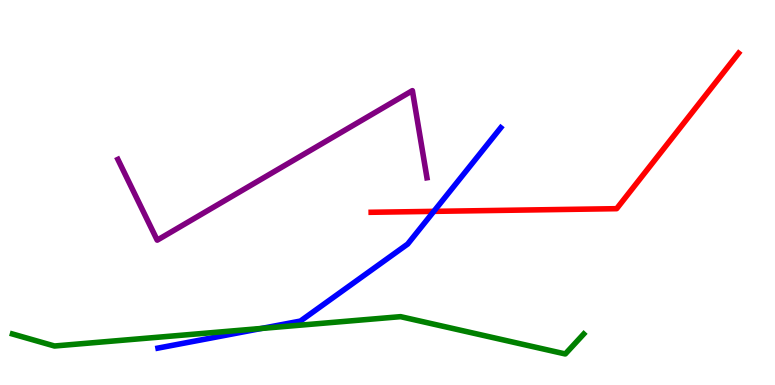[{'lines': ['blue', 'red'], 'intersections': [{'x': 5.6, 'y': 4.51}]}, {'lines': ['green', 'red'], 'intersections': []}, {'lines': ['purple', 'red'], 'intersections': []}, {'lines': ['blue', 'green'], 'intersections': [{'x': 3.37, 'y': 1.47}]}, {'lines': ['blue', 'purple'], 'intersections': []}, {'lines': ['green', 'purple'], 'intersections': []}]